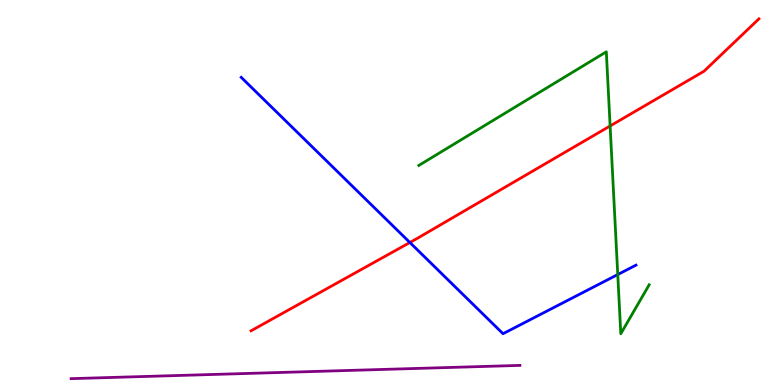[{'lines': ['blue', 'red'], 'intersections': [{'x': 5.29, 'y': 3.7}]}, {'lines': ['green', 'red'], 'intersections': [{'x': 7.87, 'y': 6.73}]}, {'lines': ['purple', 'red'], 'intersections': []}, {'lines': ['blue', 'green'], 'intersections': [{'x': 7.97, 'y': 2.87}]}, {'lines': ['blue', 'purple'], 'intersections': []}, {'lines': ['green', 'purple'], 'intersections': []}]